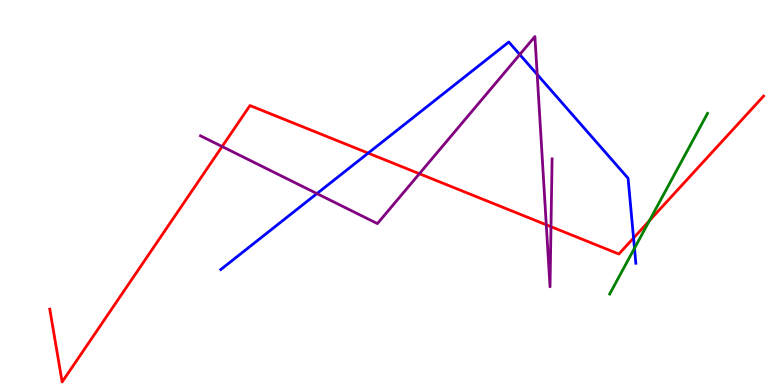[{'lines': ['blue', 'red'], 'intersections': [{'x': 4.75, 'y': 6.02}, {'x': 8.17, 'y': 3.82}]}, {'lines': ['green', 'red'], 'intersections': [{'x': 8.38, 'y': 4.27}]}, {'lines': ['purple', 'red'], 'intersections': [{'x': 2.87, 'y': 6.19}, {'x': 5.41, 'y': 5.49}, {'x': 7.05, 'y': 4.16}, {'x': 7.11, 'y': 4.11}]}, {'lines': ['blue', 'green'], 'intersections': [{'x': 8.19, 'y': 3.55}]}, {'lines': ['blue', 'purple'], 'intersections': [{'x': 4.09, 'y': 4.97}, {'x': 6.71, 'y': 8.58}, {'x': 6.93, 'y': 8.07}]}, {'lines': ['green', 'purple'], 'intersections': []}]